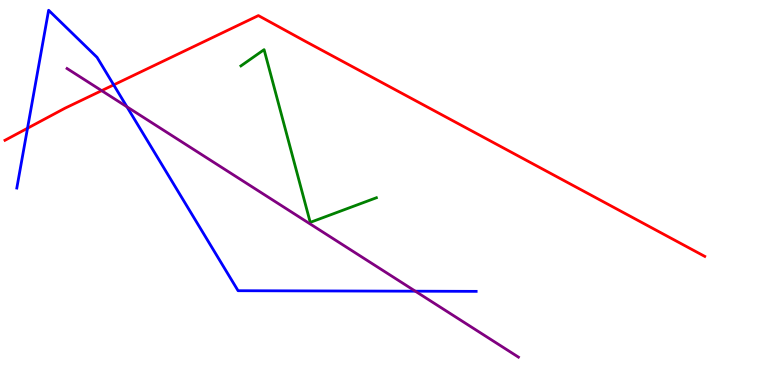[{'lines': ['blue', 'red'], 'intersections': [{'x': 0.355, 'y': 6.67}, {'x': 1.47, 'y': 7.8}]}, {'lines': ['green', 'red'], 'intersections': []}, {'lines': ['purple', 'red'], 'intersections': [{'x': 1.31, 'y': 7.65}]}, {'lines': ['blue', 'green'], 'intersections': []}, {'lines': ['blue', 'purple'], 'intersections': [{'x': 1.64, 'y': 7.23}, {'x': 5.36, 'y': 2.44}]}, {'lines': ['green', 'purple'], 'intersections': []}]